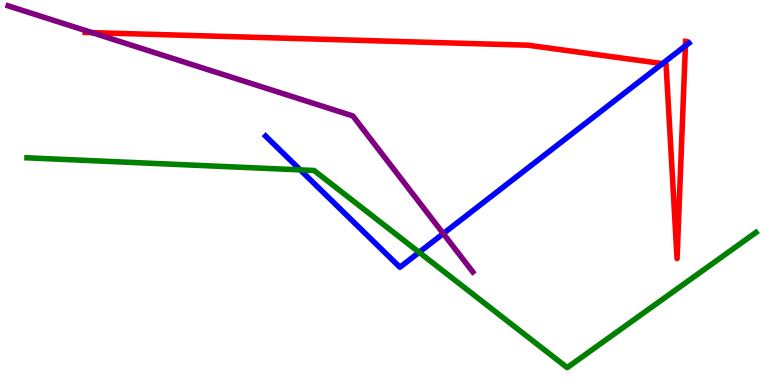[{'lines': ['blue', 'red'], 'intersections': [{'x': 8.55, 'y': 8.35}, {'x': 8.84, 'y': 8.81}]}, {'lines': ['green', 'red'], 'intersections': []}, {'lines': ['purple', 'red'], 'intersections': [{'x': 1.19, 'y': 9.15}]}, {'lines': ['blue', 'green'], 'intersections': [{'x': 3.87, 'y': 5.59}, {'x': 5.41, 'y': 3.45}]}, {'lines': ['blue', 'purple'], 'intersections': [{'x': 5.72, 'y': 3.93}]}, {'lines': ['green', 'purple'], 'intersections': []}]